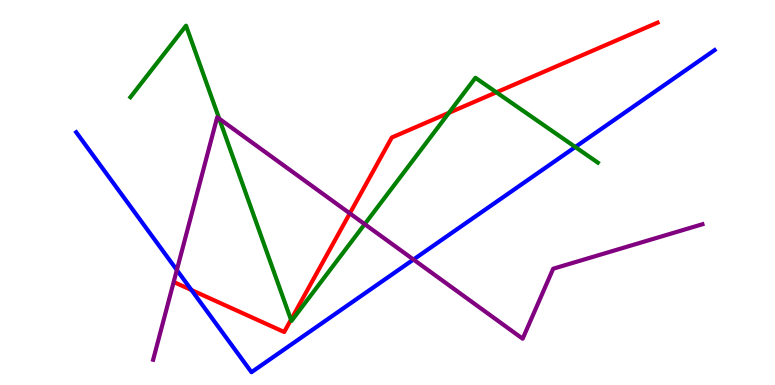[{'lines': ['blue', 'red'], 'intersections': [{'x': 2.47, 'y': 2.47}]}, {'lines': ['green', 'red'], 'intersections': [{'x': 3.75, 'y': 1.7}, {'x': 5.79, 'y': 7.07}, {'x': 6.4, 'y': 7.6}]}, {'lines': ['purple', 'red'], 'intersections': [{'x': 4.51, 'y': 4.46}]}, {'lines': ['blue', 'green'], 'intersections': [{'x': 7.42, 'y': 6.18}]}, {'lines': ['blue', 'purple'], 'intersections': [{'x': 2.28, 'y': 2.99}, {'x': 5.34, 'y': 3.26}]}, {'lines': ['green', 'purple'], 'intersections': [{'x': 2.83, 'y': 6.92}, {'x': 4.71, 'y': 4.18}]}]